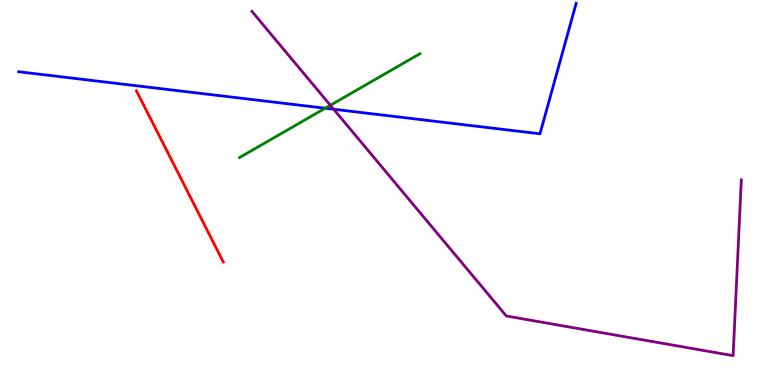[{'lines': ['blue', 'red'], 'intersections': []}, {'lines': ['green', 'red'], 'intersections': []}, {'lines': ['purple', 'red'], 'intersections': []}, {'lines': ['blue', 'green'], 'intersections': [{'x': 4.2, 'y': 7.19}]}, {'lines': ['blue', 'purple'], 'intersections': [{'x': 4.31, 'y': 7.16}]}, {'lines': ['green', 'purple'], 'intersections': [{'x': 4.26, 'y': 7.27}]}]